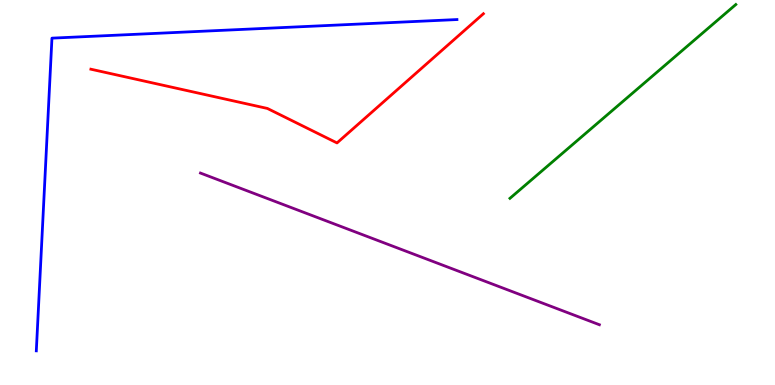[{'lines': ['blue', 'red'], 'intersections': []}, {'lines': ['green', 'red'], 'intersections': []}, {'lines': ['purple', 'red'], 'intersections': []}, {'lines': ['blue', 'green'], 'intersections': []}, {'lines': ['blue', 'purple'], 'intersections': []}, {'lines': ['green', 'purple'], 'intersections': []}]